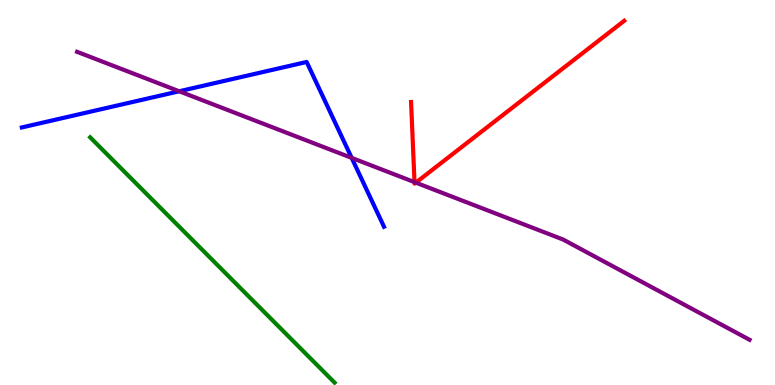[{'lines': ['blue', 'red'], 'intersections': []}, {'lines': ['green', 'red'], 'intersections': []}, {'lines': ['purple', 'red'], 'intersections': [{'x': 5.35, 'y': 5.27}, {'x': 5.37, 'y': 5.26}]}, {'lines': ['blue', 'green'], 'intersections': []}, {'lines': ['blue', 'purple'], 'intersections': [{'x': 2.31, 'y': 7.63}, {'x': 4.54, 'y': 5.9}]}, {'lines': ['green', 'purple'], 'intersections': []}]